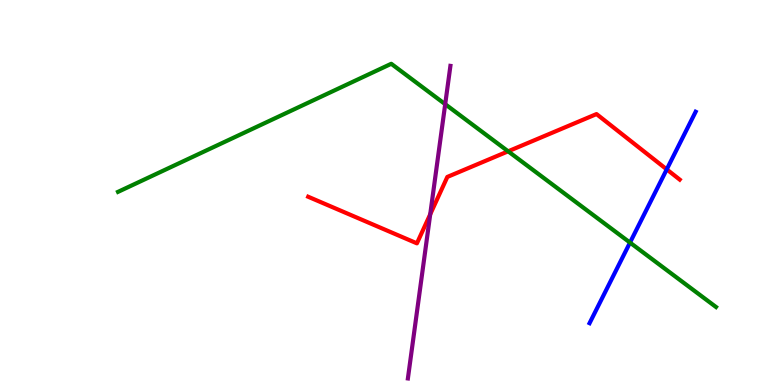[{'lines': ['blue', 'red'], 'intersections': [{'x': 8.6, 'y': 5.6}]}, {'lines': ['green', 'red'], 'intersections': [{'x': 6.56, 'y': 6.07}]}, {'lines': ['purple', 'red'], 'intersections': [{'x': 5.55, 'y': 4.43}]}, {'lines': ['blue', 'green'], 'intersections': [{'x': 8.13, 'y': 3.7}]}, {'lines': ['blue', 'purple'], 'intersections': []}, {'lines': ['green', 'purple'], 'intersections': [{'x': 5.74, 'y': 7.29}]}]